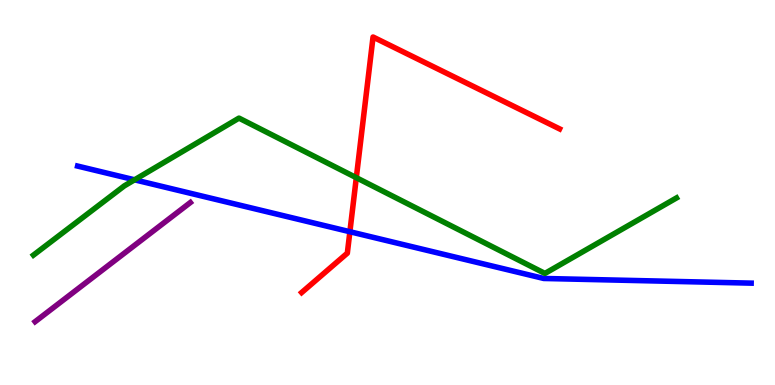[{'lines': ['blue', 'red'], 'intersections': [{'x': 4.51, 'y': 3.98}]}, {'lines': ['green', 'red'], 'intersections': [{'x': 4.6, 'y': 5.38}]}, {'lines': ['purple', 'red'], 'intersections': []}, {'lines': ['blue', 'green'], 'intersections': [{'x': 1.74, 'y': 5.33}]}, {'lines': ['blue', 'purple'], 'intersections': []}, {'lines': ['green', 'purple'], 'intersections': []}]